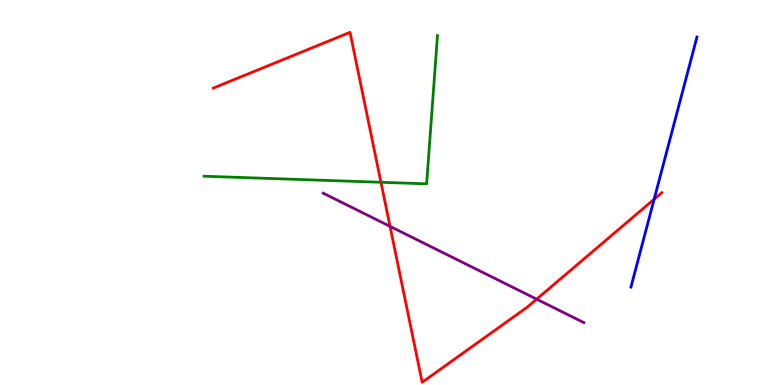[{'lines': ['blue', 'red'], 'intersections': [{'x': 8.44, 'y': 4.83}]}, {'lines': ['green', 'red'], 'intersections': [{'x': 4.92, 'y': 5.27}]}, {'lines': ['purple', 'red'], 'intersections': [{'x': 5.03, 'y': 4.12}, {'x': 6.92, 'y': 2.23}]}, {'lines': ['blue', 'green'], 'intersections': []}, {'lines': ['blue', 'purple'], 'intersections': []}, {'lines': ['green', 'purple'], 'intersections': []}]